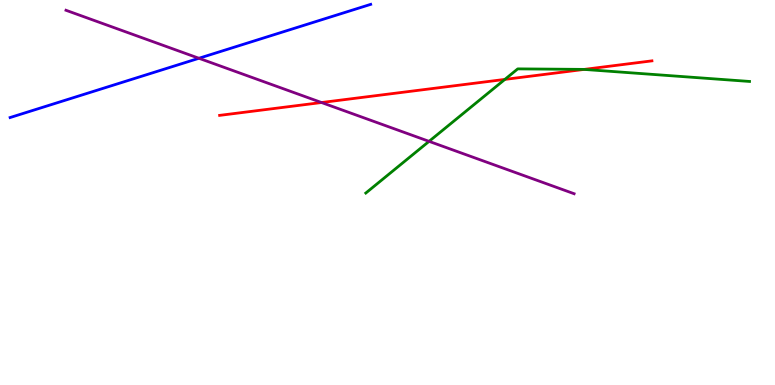[{'lines': ['blue', 'red'], 'intersections': []}, {'lines': ['green', 'red'], 'intersections': [{'x': 6.51, 'y': 7.94}, {'x': 7.54, 'y': 8.2}]}, {'lines': ['purple', 'red'], 'intersections': [{'x': 4.15, 'y': 7.34}]}, {'lines': ['blue', 'green'], 'intersections': []}, {'lines': ['blue', 'purple'], 'intersections': [{'x': 2.57, 'y': 8.49}]}, {'lines': ['green', 'purple'], 'intersections': [{'x': 5.54, 'y': 6.33}]}]